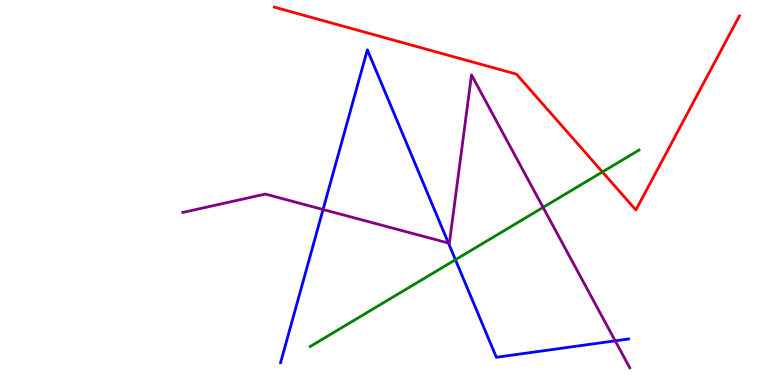[{'lines': ['blue', 'red'], 'intersections': []}, {'lines': ['green', 'red'], 'intersections': [{'x': 7.77, 'y': 5.53}]}, {'lines': ['purple', 'red'], 'intersections': []}, {'lines': ['blue', 'green'], 'intersections': [{'x': 5.88, 'y': 3.25}]}, {'lines': ['blue', 'purple'], 'intersections': [{'x': 4.17, 'y': 4.56}, {'x': 5.79, 'y': 3.69}, {'x': 7.94, 'y': 1.15}]}, {'lines': ['green', 'purple'], 'intersections': [{'x': 7.01, 'y': 4.61}]}]